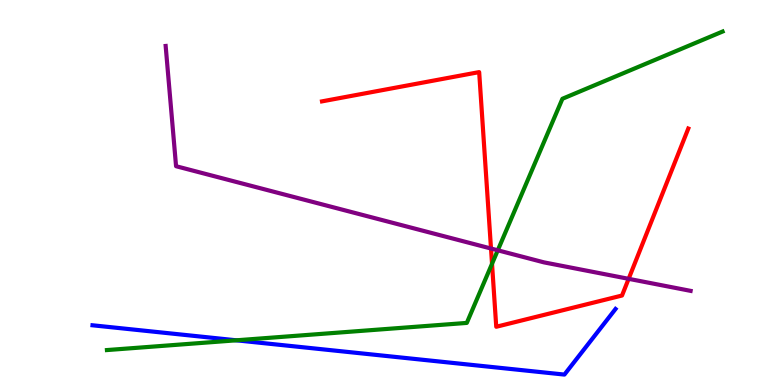[{'lines': ['blue', 'red'], 'intersections': []}, {'lines': ['green', 'red'], 'intersections': [{'x': 6.35, 'y': 3.15}]}, {'lines': ['purple', 'red'], 'intersections': [{'x': 6.34, 'y': 3.54}, {'x': 8.11, 'y': 2.76}]}, {'lines': ['blue', 'green'], 'intersections': [{'x': 3.05, 'y': 1.16}]}, {'lines': ['blue', 'purple'], 'intersections': []}, {'lines': ['green', 'purple'], 'intersections': [{'x': 6.42, 'y': 3.5}]}]